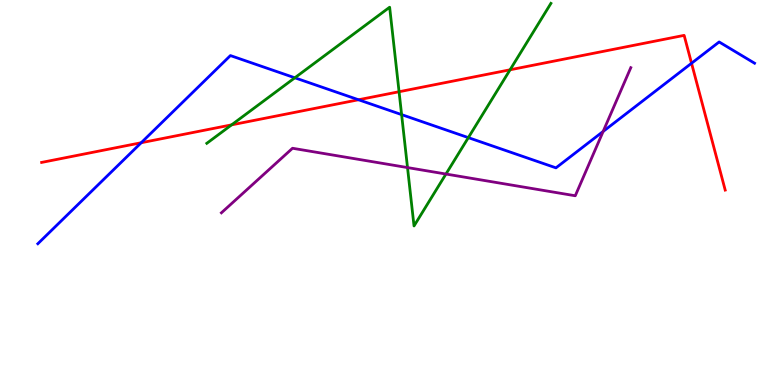[{'lines': ['blue', 'red'], 'intersections': [{'x': 1.82, 'y': 6.29}, {'x': 4.63, 'y': 7.41}, {'x': 8.92, 'y': 8.36}]}, {'lines': ['green', 'red'], 'intersections': [{'x': 2.99, 'y': 6.76}, {'x': 5.15, 'y': 7.62}, {'x': 6.58, 'y': 8.19}]}, {'lines': ['purple', 'red'], 'intersections': []}, {'lines': ['blue', 'green'], 'intersections': [{'x': 3.8, 'y': 7.98}, {'x': 5.18, 'y': 7.02}, {'x': 6.04, 'y': 6.43}]}, {'lines': ['blue', 'purple'], 'intersections': [{'x': 7.78, 'y': 6.59}]}, {'lines': ['green', 'purple'], 'intersections': [{'x': 5.26, 'y': 5.65}, {'x': 5.75, 'y': 5.48}]}]